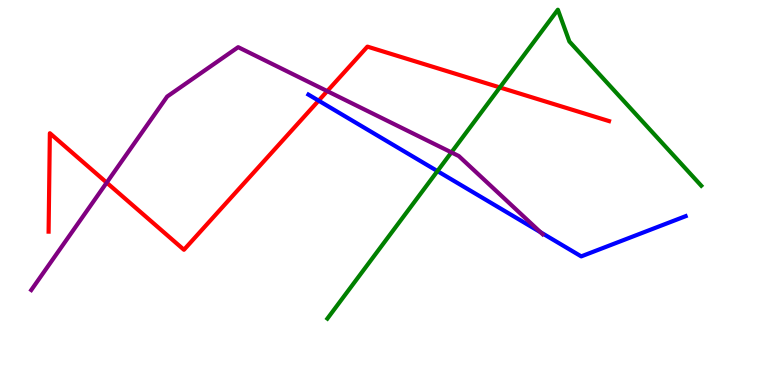[{'lines': ['blue', 'red'], 'intersections': [{'x': 4.11, 'y': 7.39}]}, {'lines': ['green', 'red'], 'intersections': [{'x': 6.45, 'y': 7.73}]}, {'lines': ['purple', 'red'], 'intersections': [{'x': 1.38, 'y': 5.26}, {'x': 4.22, 'y': 7.63}]}, {'lines': ['blue', 'green'], 'intersections': [{'x': 5.64, 'y': 5.56}]}, {'lines': ['blue', 'purple'], 'intersections': [{'x': 6.97, 'y': 3.97}]}, {'lines': ['green', 'purple'], 'intersections': [{'x': 5.82, 'y': 6.04}]}]